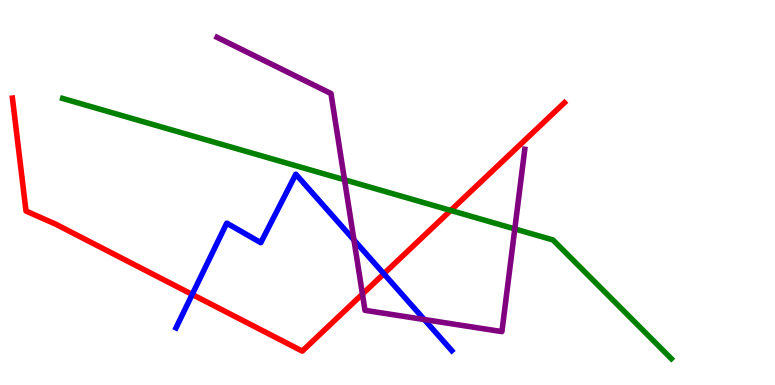[{'lines': ['blue', 'red'], 'intersections': [{'x': 2.48, 'y': 2.35}, {'x': 4.95, 'y': 2.89}]}, {'lines': ['green', 'red'], 'intersections': [{'x': 5.82, 'y': 4.53}]}, {'lines': ['purple', 'red'], 'intersections': [{'x': 4.68, 'y': 2.36}]}, {'lines': ['blue', 'green'], 'intersections': []}, {'lines': ['blue', 'purple'], 'intersections': [{'x': 4.57, 'y': 3.77}, {'x': 5.47, 'y': 1.7}]}, {'lines': ['green', 'purple'], 'intersections': [{'x': 4.45, 'y': 5.33}, {'x': 6.64, 'y': 4.05}]}]